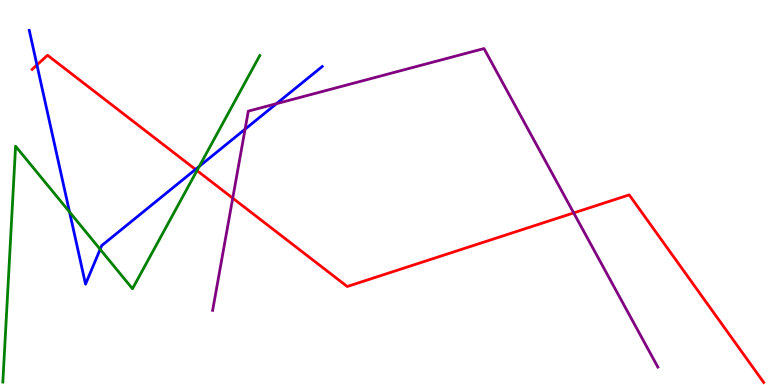[{'lines': ['blue', 'red'], 'intersections': [{'x': 0.477, 'y': 8.31}, {'x': 2.52, 'y': 5.6}]}, {'lines': ['green', 'red'], 'intersections': [{'x': 2.54, 'y': 5.57}]}, {'lines': ['purple', 'red'], 'intersections': [{'x': 3.0, 'y': 4.85}, {'x': 7.4, 'y': 4.47}]}, {'lines': ['blue', 'green'], 'intersections': [{'x': 0.897, 'y': 4.49}, {'x': 1.29, 'y': 3.52}, {'x': 2.57, 'y': 5.68}]}, {'lines': ['blue', 'purple'], 'intersections': [{'x': 3.16, 'y': 6.65}, {'x': 3.57, 'y': 7.31}]}, {'lines': ['green', 'purple'], 'intersections': []}]